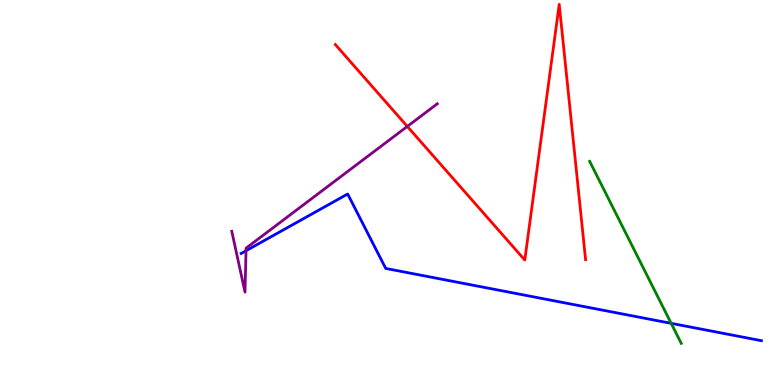[{'lines': ['blue', 'red'], 'intersections': []}, {'lines': ['green', 'red'], 'intersections': []}, {'lines': ['purple', 'red'], 'intersections': [{'x': 5.26, 'y': 6.72}]}, {'lines': ['blue', 'green'], 'intersections': [{'x': 8.66, 'y': 1.6}]}, {'lines': ['blue', 'purple'], 'intersections': [{'x': 3.17, 'y': 3.49}]}, {'lines': ['green', 'purple'], 'intersections': []}]